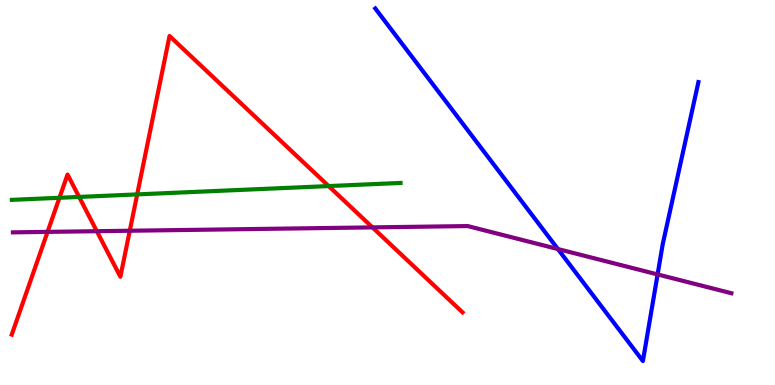[{'lines': ['blue', 'red'], 'intersections': []}, {'lines': ['green', 'red'], 'intersections': [{'x': 0.767, 'y': 4.86}, {'x': 1.02, 'y': 4.89}, {'x': 1.77, 'y': 4.95}, {'x': 4.24, 'y': 5.17}]}, {'lines': ['purple', 'red'], 'intersections': [{'x': 0.614, 'y': 3.98}, {'x': 1.25, 'y': 3.99}, {'x': 1.67, 'y': 4.01}, {'x': 4.81, 'y': 4.09}]}, {'lines': ['blue', 'green'], 'intersections': []}, {'lines': ['blue', 'purple'], 'intersections': [{'x': 7.2, 'y': 3.53}, {'x': 8.49, 'y': 2.87}]}, {'lines': ['green', 'purple'], 'intersections': []}]